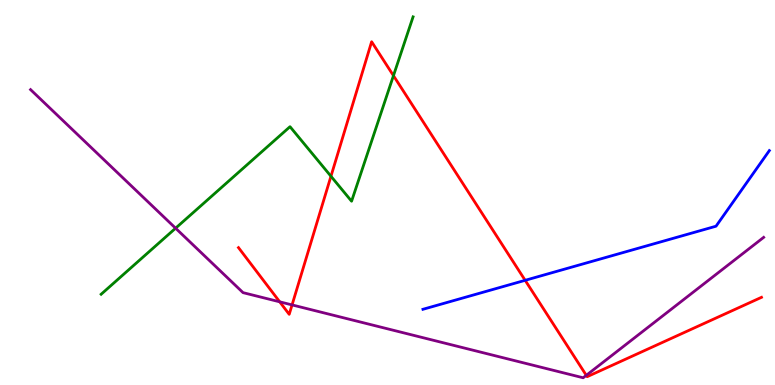[{'lines': ['blue', 'red'], 'intersections': [{'x': 6.78, 'y': 2.72}]}, {'lines': ['green', 'red'], 'intersections': [{'x': 4.27, 'y': 5.42}, {'x': 5.08, 'y': 8.03}]}, {'lines': ['purple', 'red'], 'intersections': [{'x': 3.61, 'y': 2.16}, {'x': 3.77, 'y': 2.08}, {'x': 7.57, 'y': 0.251}]}, {'lines': ['blue', 'green'], 'intersections': []}, {'lines': ['blue', 'purple'], 'intersections': []}, {'lines': ['green', 'purple'], 'intersections': [{'x': 2.27, 'y': 4.07}]}]